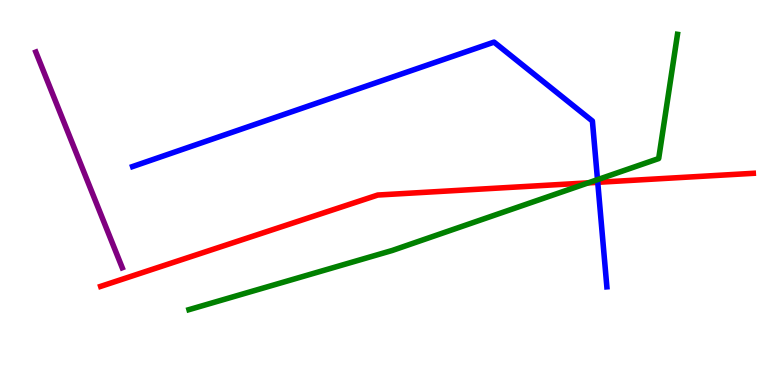[{'lines': ['blue', 'red'], 'intersections': [{'x': 7.71, 'y': 5.26}]}, {'lines': ['green', 'red'], 'intersections': [{'x': 7.59, 'y': 5.25}]}, {'lines': ['purple', 'red'], 'intersections': []}, {'lines': ['blue', 'green'], 'intersections': [{'x': 7.71, 'y': 5.33}]}, {'lines': ['blue', 'purple'], 'intersections': []}, {'lines': ['green', 'purple'], 'intersections': []}]